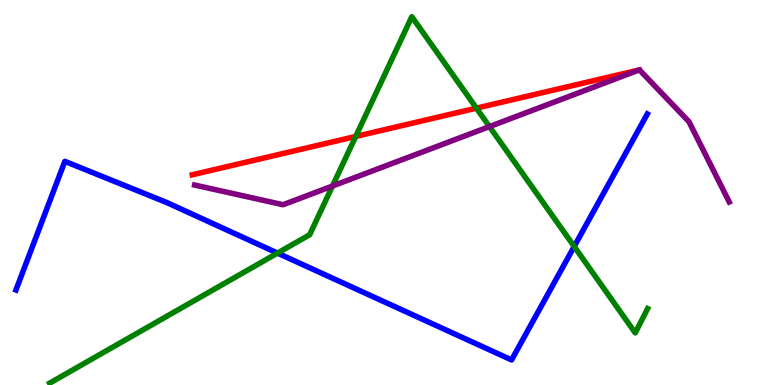[{'lines': ['blue', 'red'], 'intersections': []}, {'lines': ['green', 'red'], 'intersections': [{'x': 4.59, 'y': 6.46}, {'x': 6.15, 'y': 7.19}]}, {'lines': ['purple', 'red'], 'intersections': [{'x': 8.24, 'y': 8.18}]}, {'lines': ['blue', 'green'], 'intersections': [{'x': 3.58, 'y': 3.43}, {'x': 7.41, 'y': 3.6}]}, {'lines': ['blue', 'purple'], 'intersections': []}, {'lines': ['green', 'purple'], 'intersections': [{'x': 4.29, 'y': 5.17}, {'x': 6.32, 'y': 6.71}]}]